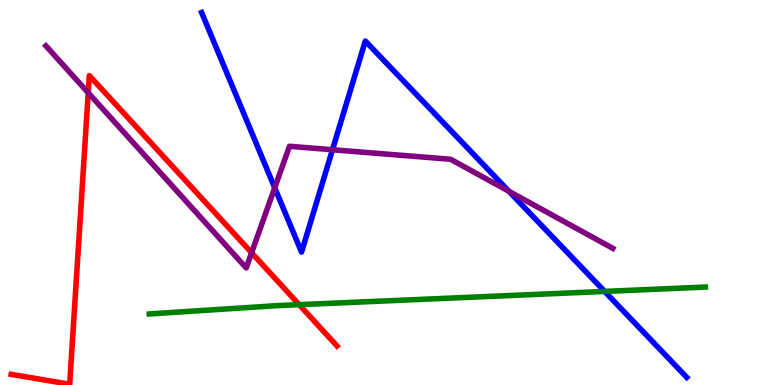[{'lines': ['blue', 'red'], 'intersections': []}, {'lines': ['green', 'red'], 'intersections': [{'x': 3.86, 'y': 2.09}]}, {'lines': ['purple', 'red'], 'intersections': [{'x': 1.14, 'y': 7.59}, {'x': 3.25, 'y': 3.43}]}, {'lines': ['blue', 'green'], 'intersections': [{'x': 7.8, 'y': 2.43}]}, {'lines': ['blue', 'purple'], 'intersections': [{'x': 3.54, 'y': 5.12}, {'x': 4.29, 'y': 6.11}, {'x': 6.57, 'y': 5.03}]}, {'lines': ['green', 'purple'], 'intersections': []}]